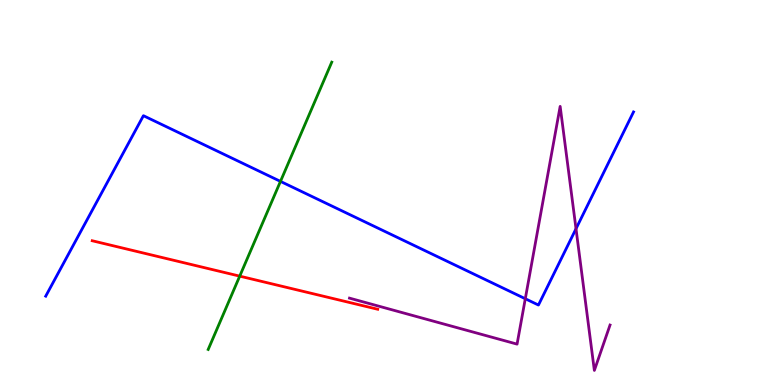[{'lines': ['blue', 'red'], 'intersections': []}, {'lines': ['green', 'red'], 'intersections': [{'x': 3.09, 'y': 2.83}]}, {'lines': ['purple', 'red'], 'intersections': []}, {'lines': ['blue', 'green'], 'intersections': [{'x': 3.62, 'y': 5.29}]}, {'lines': ['blue', 'purple'], 'intersections': [{'x': 6.78, 'y': 2.24}, {'x': 7.43, 'y': 4.06}]}, {'lines': ['green', 'purple'], 'intersections': []}]